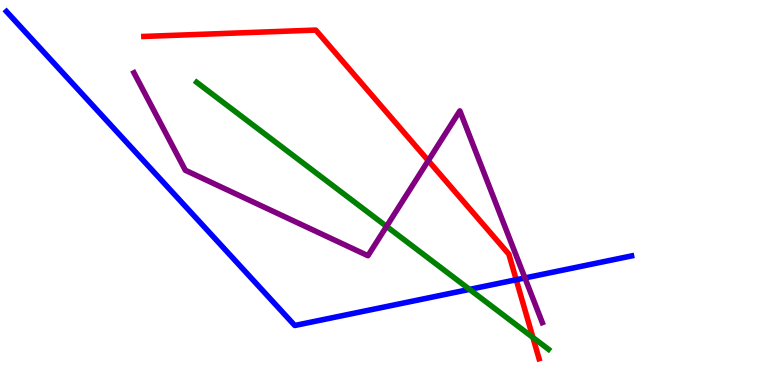[{'lines': ['blue', 'red'], 'intersections': [{'x': 6.66, 'y': 2.73}]}, {'lines': ['green', 'red'], 'intersections': [{'x': 6.88, 'y': 1.23}]}, {'lines': ['purple', 'red'], 'intersections': [{'x': 5.53, 'y': 5.83}]}, {'lines': ['blue', 'green'], 'intersections': [{'x': 6.06, 'y': 2.48}]}, {'lines': ['blue', 'purple'], 'intersections': [{'x': 6.77, 'y': 2.78}]}, {'lines': ['green', 'purple'], 'intersections': [{'x': 4.99, 'y': 4.12}]}]